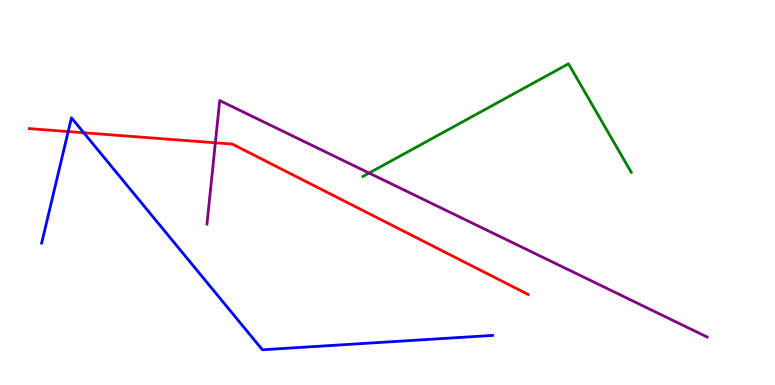[{'lines': ['blue', 'red'], 'intersections': [{'x': 0.88, 'y': 6.58}, {'x': 1.08, 'y': 6.55}]}, {'lines': ['green', 'red'], 'intersections': []}, {'lines': ['purple', 'red'], 'intersections': [{'x': 2.78, 'y': 6.29}]}, {'lines': ['blue', 'green'], 'intersections': []}, {'lines': ['blue', 'purple'], 'intersections': []}, {'lines': ['green', 'purple'], 'intersections': [{'x': 4.76, 'y': 5.51}]}]